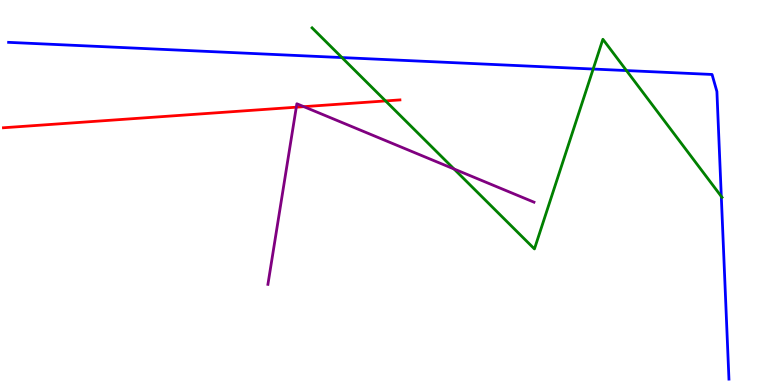[{'lines': ['blue', 'red'], 'intersections': []}, {'lines': ['green', 'red'], 'intersections': [{'x': 4.97, 'y': 7.38}]}, {'lines': ['purple', 'red'], 'intersections': [{'x': 3.82, 'y': 7.22}, {'x': 3.92, 'y': 7.23}]}, {'lines': ['blue', 'green'], 'intersections': [{'x': 4.41, 'y': 8.5}, {'x': 7.65, 'y': 8.21}, {'x': 8.08, 'y': 8.17}, {'x': 9.31, 'y': 4.9}]}, {'lines': ['blue', 'purple'], 'intersections': []}, {'lines': ['green', 'purple'], 'intersections': [{'x': 5.86, 'y': 5.61}]}]